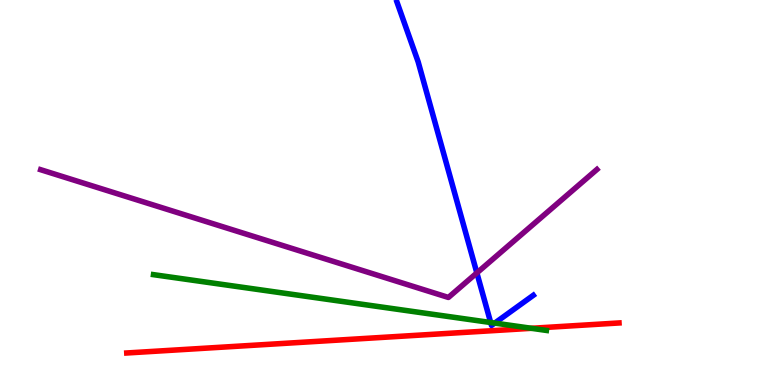[{'lines': ['blue', 'red'], 'intersections': []}, {'lines': ['green', 'red'], 'intersections': [{'x': 6.86, 'y': 1.47}]}, {'lines': ['purple', 'red'], 'intersections': []}, {'lines': ['blue', 'green'], 'intersections': [{'x': 6.33, 'y': 1.62}, {'x': 6.38, 'y': 1.61}]}, {'lines': ['blue', 'purple'], 'intersections': [{'x': 6.15, 'y': 2.91}]}, {'lines': ['green', 'purple'], 'intersections': []}]